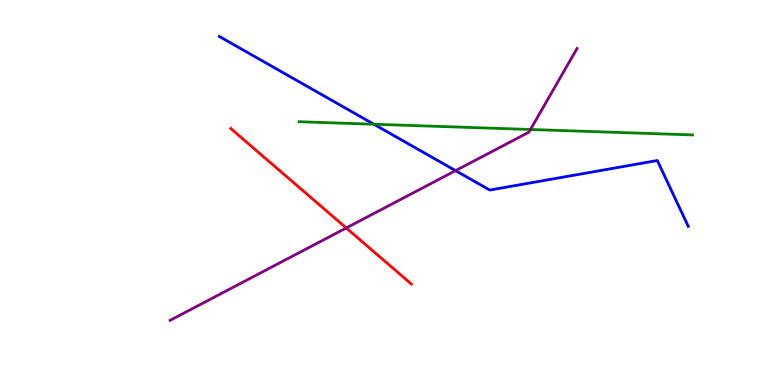[{'lines': ['blue', 'red'], 'intersections': []}, {'lines': ['green', 'red'], 'intersections': []}, {'lines': ['purple', 'red'], 'intersections': [{'x': 4.47, 'y': 4.08}]}, {'lines': ['blue', 'green'], 'intersections': [{'x': 4.82, 'y': 6.77}]}, {'lines': ['blue', 'purple'], 'intersections': [{'x': 5.88, 'y': 5.57}]}, {'lines': ['green', 'purple'], 'intersections': [{'x': 6.84, 'y': 6.64}]}]